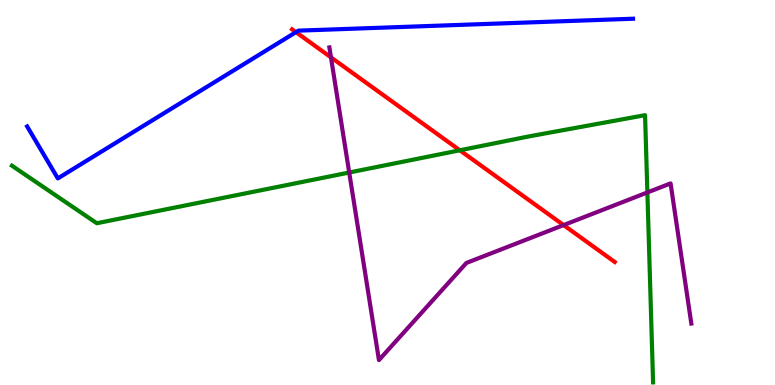[{'lines': ['blue', 'red'], 'intersections': [{'x': 3.82, 'y': 9.17}]}, {'lines': ['green', 'red'], 'intersections': [{'x': 5.93, 'y': 6.1}]}, {'lines': ['purple', 'red'], 'intersections': [{'x': 4.27, 'y': 8.51}, {'x': 7.27, 'y': 4.15}]}, {'lines': ['blue', 'green'], 'intersections': []}, {'lines': ['blue', 'purple'], 'intersections': []}, {'lines': ['green', 'purple'], 'intersections': [{'x': 4.51, 'y': 5.52}, {'x': 8.35, 'y': 5.0}]}]